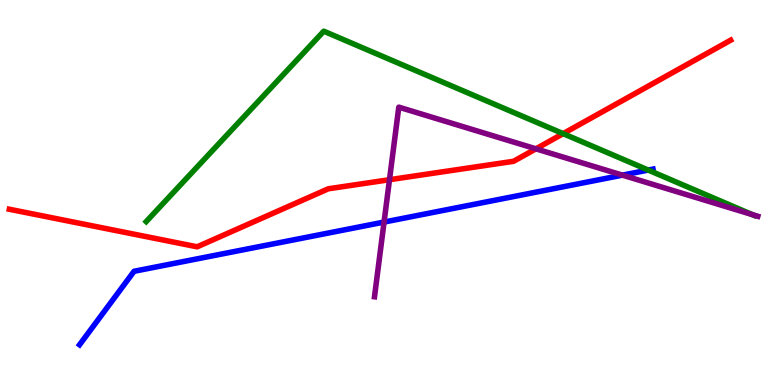[{'lines': ['blue', 'red'], 'intersections': []}, {'lines': ['green', 'red'], 'intersections': [{'x': 7.27, 'y': 6.53}]}, {'lines': ['purple', 'red'], 'intersections': [{'x': 5.03, 'y': 5.33}, {'x': 6.92, 'y': 6.13}]}, {'lines': ['blue', 'green'], 'intersections': [{'x': 8.36, 'y': 5.58}]}, {'lines': ['blue', 'purple'], 'intersections': [{'x': 4.96, 'y': 4.23}, {'x': 8.03, 'y': 5.45}]}, {'lines': ['green', 'purple'], 'intersections': [{'x': 9.71, 'y': 4.42}]}]